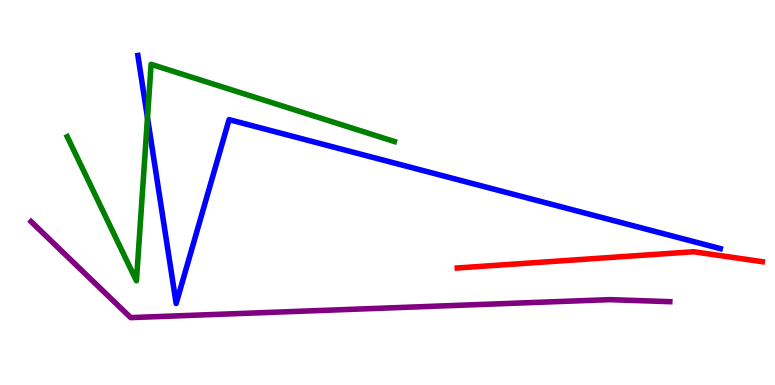[{'lines': ['blue', 'red'], 'intersections': []}, {'lines': ['green', 'red'], 'intersections': []}, {'lines': ['purple', 'red'], 'intersections': []}, {'lines': ['blue', 'green'], 'intersections': [{'x': 1.9, 'y': 6.94}]}, {'lines': ['blue', 'purple'], 'intersections': []}, {'lines': ['green', 'purple'], 'intersections': []}]